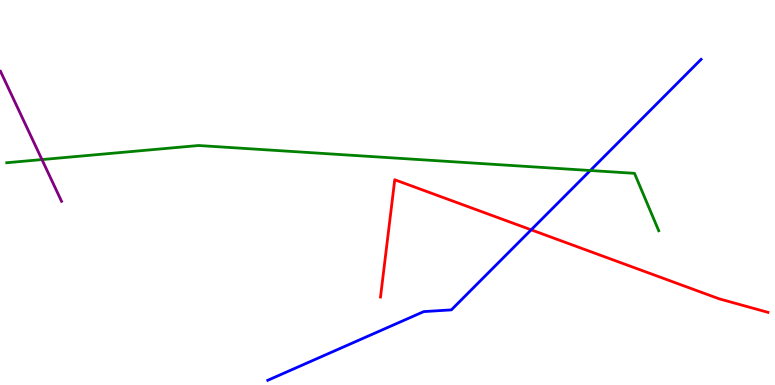[{'lines': ['blue', 'red'], 'intersections': [{'x': 6.85, 'y': 4.03}]}, {'lines': ['green', 'red'], 'intersections': []}, {'lines': ['purple', 'red'], 'intersections': []}, {'lines': ['blue', 'green'], 'intersections': [{'x': 7.62, 'y': 5.57}]}, {'lines': ['blue', 'purple'], 'intersections': []}, {'lines': ['green', 'purple'], 'intersections': [{'x': 0.541, 'y': 5.86}]}]